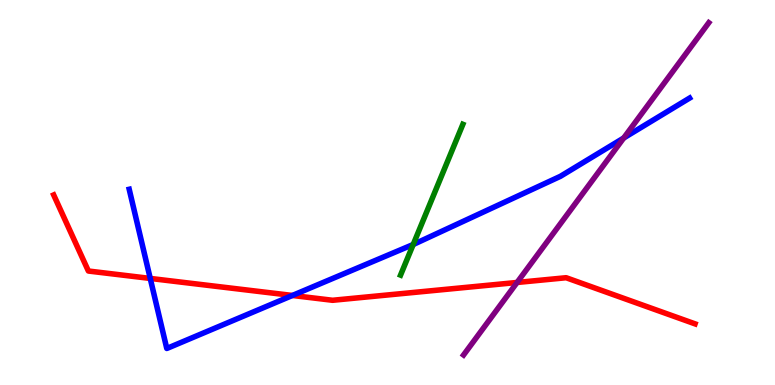[{'lines': ['blue', 'red'], 'intersections': [{'x': 1.94, 'y': 2.77}, {'x': 3.77, 'y': 2.33}]}, {'lines': ['green', 'red'], 'intersections': []}, {'lines': ['purple', 'red'], 'intersections': [{'x': 6.67, 'y': 2.66}]}, {'lines': ['blue', 'green'], 'intersections': [{'x': 5.33, 'y': 3.65}]}, {'lines': ['blue', 'purple'], 'intersections': [{'x': 8.05, 'y': 6.42}]}, {'lines': ['green', 'purple'], 'intersections': []}]